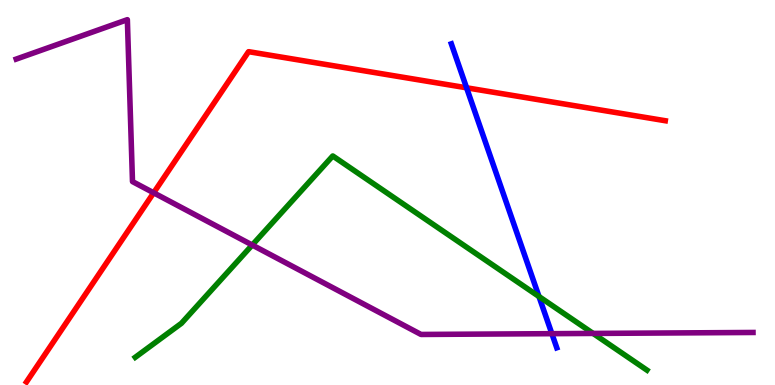[{'lines': ['blue', 'red'], 'intersections': [{'x': 6.02, 'y': 7.72}]}, {'lines': ['green', 'red'], 'intersections': []}, {'lines': ['purple', 'red'], 'intersections': [{'x': 1.98, 'y': 4.99}]}, {'lines': ['blue', 'green'], 'intersections': [{'x': 6.95, 'y': 2.3}]}, {'lines': ['blue', 'purple'], 'intersections': [{'x': 7.12, 'y': 1.33}]}, {'lines': ['green', 'purple'], 'intersections': [{'x': 3.25, 'y': 3.64}, {'x': 7.65, 'y': 1.34}]}]